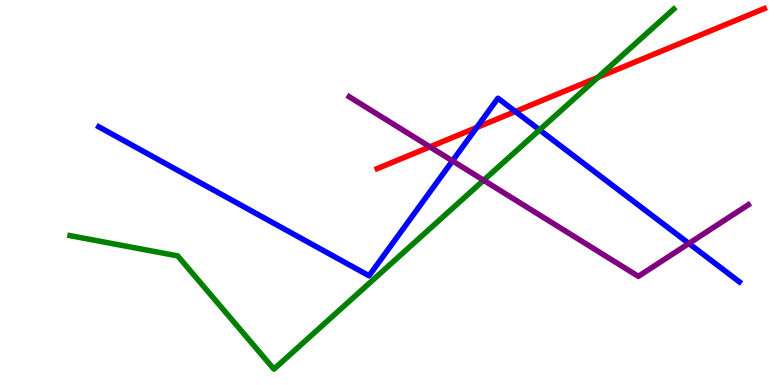[{'lines': ['blue', 'red'], 'intersections': [{'x': 6.15, 'y': 6.69}, {'x': 6.65, 'y': 7.1}]}, {'lines': ['green', 'red'], 'intersections': [{'x': 7.71, 'y': 7.99}]}, {'lines': ['purple', 'red'], 'intersections': [{'x': 5.55, 'y': 6.19}]}, {'lines': ['blue', 'green'], 'intersections': [{'x': 6.96, 'y': 6.63}]}, {'lines': ['blue', 'purple'], 'intersections': [{'x': 5.84, 'y': 5.82}, {'x': 8.89, 'y': 3.68}]}, {'lines': ['green', 'purple'], 'intersections': [{'x': 6.24, 'y': 5.32}]}]